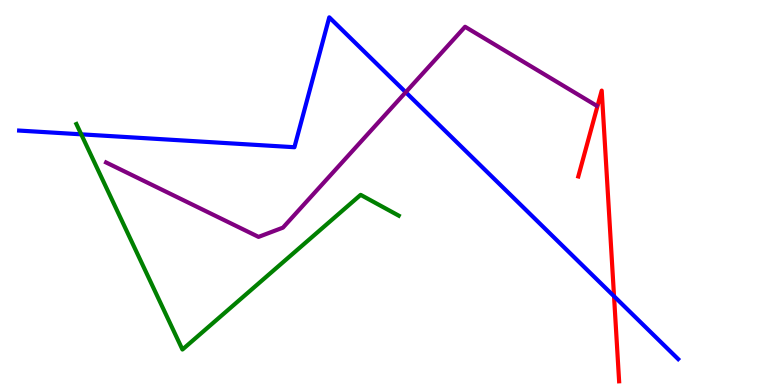[{'lines': ['blue', 'red'], 'intersections': [{'x': 7.92, 'y': 2.31}]}, {'lines': ['green', 'red'], 'intersections': []}, {'lines': ['purple', 'red'], 'intersections': []}, {'lines': ['blue', 'green'], 'intersections': [{'x': 1.05, 'y': 6.51}]}, {'lines': ['blue', 'purple'], 'intersections': [{'x': 5.24, 'y': 7.6}]}, {'lines': ['green', 'purple'], 'intersections': []}]